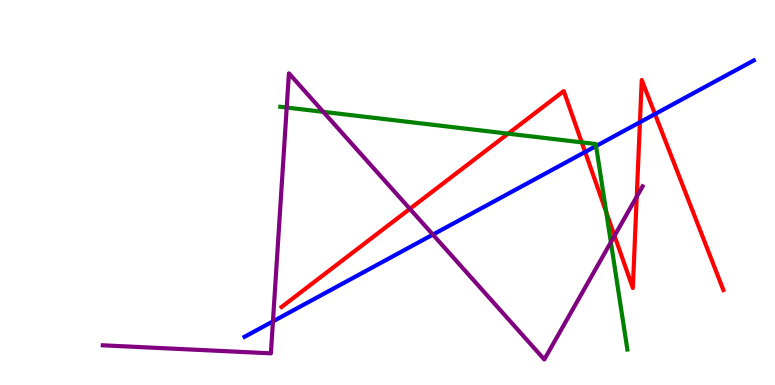[{'lines': ['blue', 'red'], 'intersections': [{'x': 7.55, 'y': 6.05}, {'x': 8.26, 'y': 6.83}, {'x': 8.45, 'y': 7.04}]}, {'lines': ['green', 'red'], 'intersections': [{'x': 6.56, 'y': 6.53}, {'x': 7.51, 'y': 6.3}, {'x': 7.82, 'y': 4.49}]}, {'lines': ['purple', 'red'], 'intersections': [{'x': 5.29, 'y': 4.58}, {'x': 7.93, 'y': 3.88}, {'x': 8.22, 'y': 4.89}]}, {'lines': ['blue', 'green'], 'intersections': [{'x': 7.69, 'y': 6.21}]}, {'lines': ['blue', 'purple'], 'intersections': [{'x': 3.52, 'y': 1.65}, {'x': 5.59, 'y': 3.91}]}, {'lines': ['green', 'purple'], 'intersections': [{'x': 3.7, 'y': 7.21}, {'x': 4.17, 'y': 7.09}, {'x': 7.88, 'y': 3.71}]}]